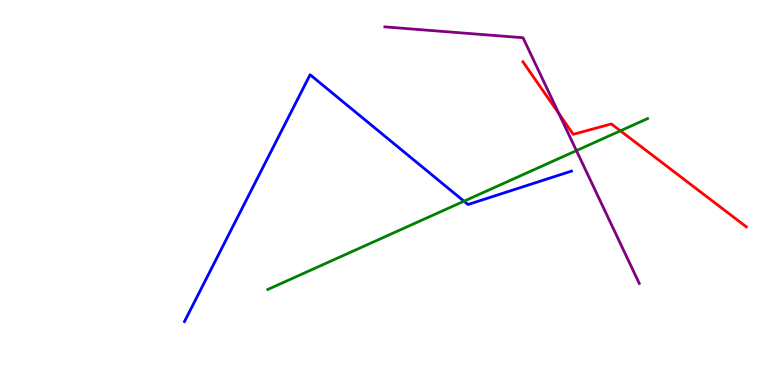[{'lines': ['blue', 'red'], 'intersections': []}, {'lines': ['green', 'red'], 'intersections': [{'x': 8.01, 'y': 6.6}]}, {'lines': ['purple', 'red'], 'intersections': [{'x': 7.21, 'y': 7.05}]}, {'lines': ['blue', 'green'], 'intersections': [{'x': 5.99, 'y': 4.77}]}, {'lines': ['blue', 'purple'], 'intersections': []}, {'lines': ['green', 'purple'], 'intersections': [{'x': 7.44, 'y': 6.09}]}]